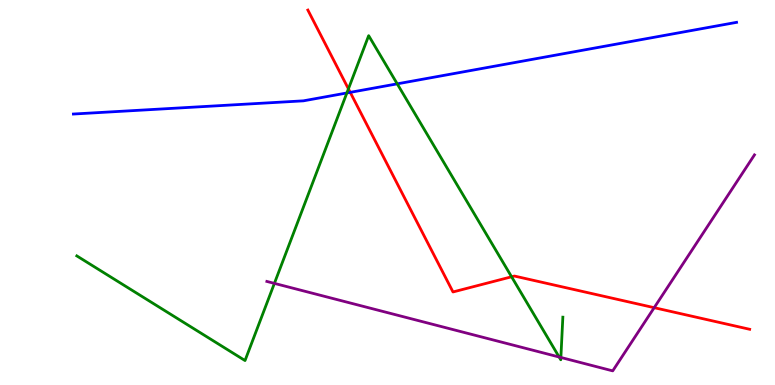[{'lines': ['blue', 'red'], 'intersections': [{'x': 4.52, 'y': 7.6}]}, {'lines': ['green', 'red'], 'intersections': [{'x': 4.5, 'y': 7.69}, {'x': 6.6, 'y': 2.81}]}, {'lines': ['purple', 'red'], 'intersections': [{'x': 8.44, 'y': 2.01}]}, {'lines': ['blue', 'green'], 'intersections': [{'x': 4.48, 'y': 7.59}, {'x': 5.13, 'y': 7.82}]}, {'lines': ['blue', 'purple'], 'intersections': []}, {'lines': ['green', 'purple'], 'intersections': [{'x': 3.54, 'y': 2.64}, {'x': 7.21, 'y': 0.727}, {'x': 7.24, 'y': 0.715}]}]